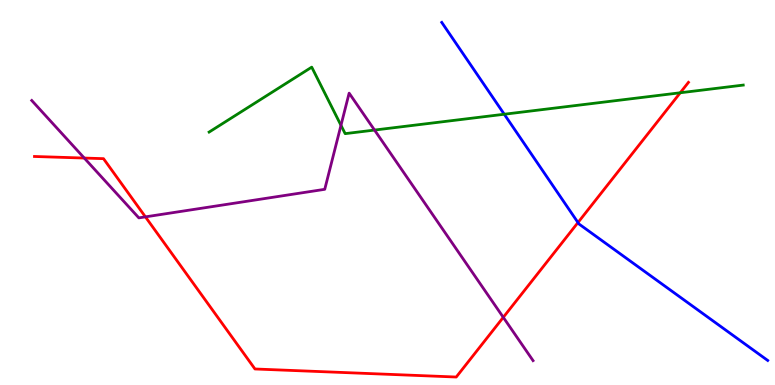[{'lines': ['blue', 'red'], 'intersections': [{'x': 7.46, 'y': 4.22}]}, {'lines': ['green', 'red'], 'intersections': [{'x': 8.78, 'y': 7.59}]}, {'lines': ['purple', 'red'], 'intersections': [{'x': 1.09, 'y': 5.89}, {'x': 1.88, 'y': 4.37}, {'x': 6.49, 'y': 1.76}]}, {'lines': ['blue', 'green'], 'intersections': [{'x': 6.51, 'y': 7.03}]}, {'lines': ['blue', 'purple'], 'intersections': []}, {'lines': ['green', 'purple'], 'intersections': [{'x': 4.4, 'y': 6.74}, {'x': 4.83, 'y': 6.62}]}]